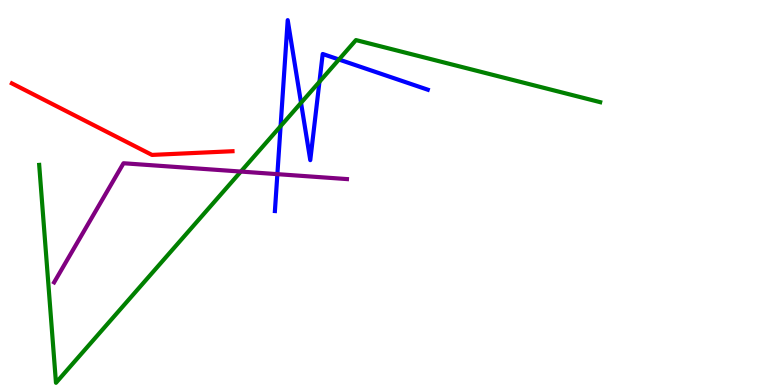[{'lines': ['blue', 'red'], 'intersections': []}, {'lines': ['green', 'red'], 'intersections': []}, {'lines': ['purple', 'red'], 'intersections': []}, {'lines': ['blue', 'green'], 'intersections': [{'x': 3.62, 'y': 6.72}, {'x': 3.88, 'y': 7.33}, {'x': 4.12, 'y': 7.88}, {'x': 4.37, 'y': 8.45}]}, {'lines': ['blue', 'purple'], 'intersections': [{'x': 3.58, 'y': 5.48}]}, {'lines': ['green', 'purple'], 'intersections': [{'x': 3.11, 'y': 5.54}]}]